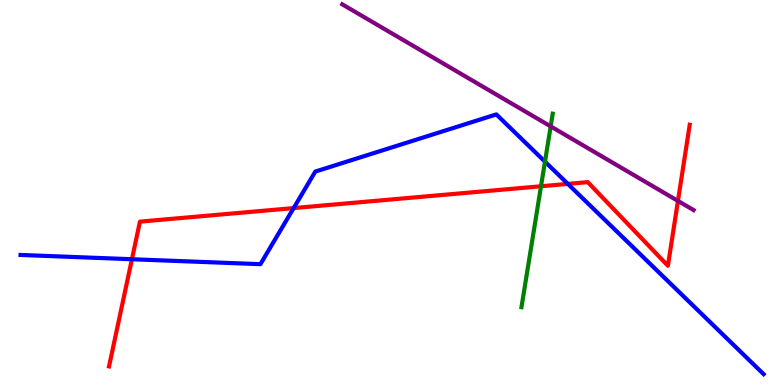[{'lines': ['blue', 'red'], 'intersections': [{'x': 1.7, 'y': 3.27}, {'x': 3.79, 'y': 4.6}, {'x': 7.33, 'y': 5.22}]}, {'lines': ['green', 'red'], 'intersections': [{'x': 6.98, 'y': 5.16}]}, {'lines': ['purple', 'red'], 'intersections': [{'x': 8.75, 'y': 4.78}]}, {'lines': ['blue', 'green'], 'intersections': [{'x': 7.03, 'y': 5.8}]}, {'lines': ['blue', 'purple'], 'intersections': []}, {'lines': ['green', 'purple'], 'intersections': [{'x': 7.11, 'y': 6.72}]}]